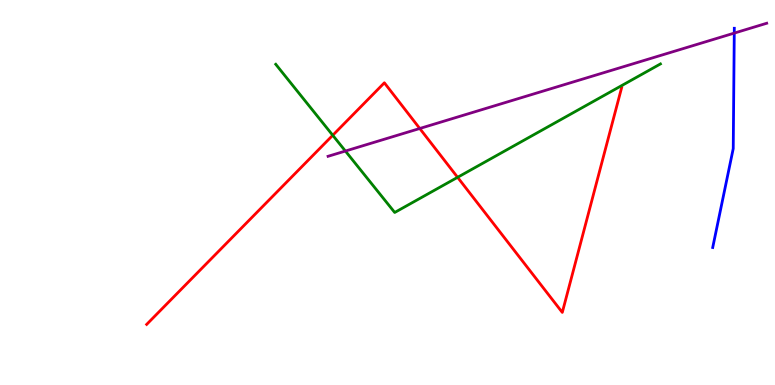[{'lines': ['blue', 'red'], 'intersections': []}, {'lines': ['green', 'red'], 'intersections': [{'x': 4.29, 'y': 6.49}, {'x': 5.9, 'y': 5.39}]}, {'lines': ['purple', 'red'], 'intersections': [{'x': 5.42, 'y': 6.66}]}, {'lines': ['blue', 'green'], 'intersections': []}, {'lines': ['blue', 'purple'], 'intersections': [{'x': 9.47, 'y': 9.14}]}, {'lines': ['green', 'purple'], 'intersections': [{'x': 4.46, 'y': 6.08}]}]